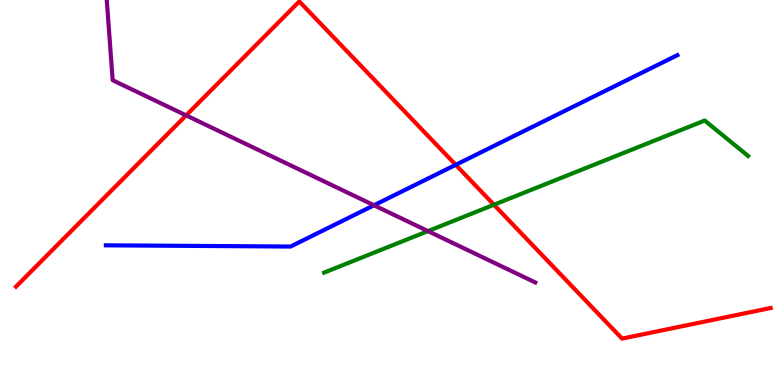[{'lines': ['blue', 'red'], 'intersections': [{'x': 5.88, 'y': 5.72}]}, {'lines': ['green', 'red'], 'intersections': [{'x': 6.37, 'y': 4.68}]}, {'lines': ['purple', 'red'], 'intersections': [{'x': 2.4, 'y': 7.0}]}, {'lines': ['blue', 'green'], 'intersections': []}, {'lines': ['blue', 'purple'], 'intersections': [{'x': 4.83, 'y': 4.67}]}, {'lines': ['green', 'purple'], 'intersections': [{'x': 5.52, 'y': 4.0}]}]